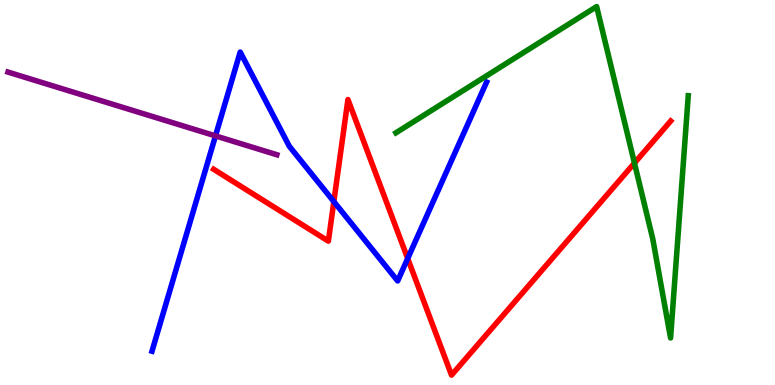[{'lines': ['blue', 'red'], 'intersections': [{'x': 4.31, 'y': 4.76}, {'x': 5.26, 'y': 3.29}]}, {'lines': ['green', 'red'], 'intersections': [{'x': 8.19, 'y': 5.76}]}, {'lines': ['purple', 'red'], 'intersections': []}, {'lines': ['blue', 'green'], 'intersections': []}, {'lines': ['blue', 'purple'], 'intersections': [{'x': 2.78, 'y': 6.47}]}, {'lines': ['green', 'purple'], 'intersections': []}]